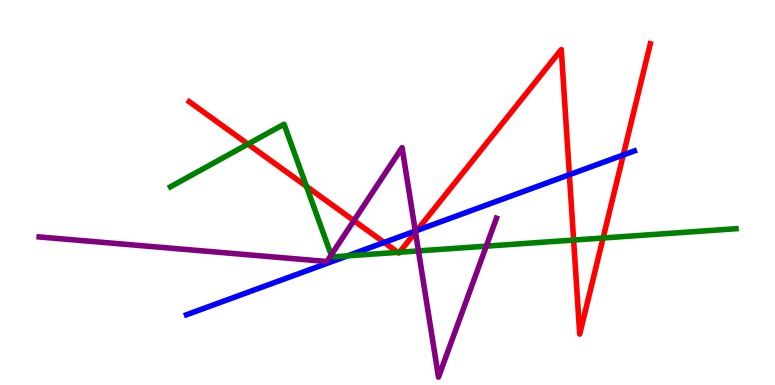[{'lines': ['blue', 'red'], 'intersections': [{'x': 4.96, 'y': 3.7}, {'x': 5.38, 'y': 4.01}, {'x': 7.35, 'y': 5.46}, {'x': 8.04, 'y': 5.97}]}, {'lines': ['green', 'red'], 'intersections': [{'x': 3.2, 'y': 6.26}, {'x': 3.95, 'y': 5.16}, {'x': 5.13, 'y': 3.45}, {'x': 5.16, 'y': 3.45}, {'x': 7.4, 'y': 3.76}, {'x': 7.78, 'y': 3.82}]}, {'lines': ['purple', 'red'], 'intersections': [{'x': 4.57, 'y': 4.27}, {'x': 5.36, 'y': 3.97}]}, {'lines': ['blue', 'green'], 'intersections': [{'x': 4.48, 'y': 3.35}]}, {'lines': ['blue', 'purple'], 'intersections': [{'x': 5.36, 'y': 4.0}]}, {'lines': ['green', 'purple'], 'intersections': [{'x': 4.27, 'y': 3.38}, {'x': 5.4, 'y': 3.48}, {'x': 6.27, 'y': 3.61}]}]